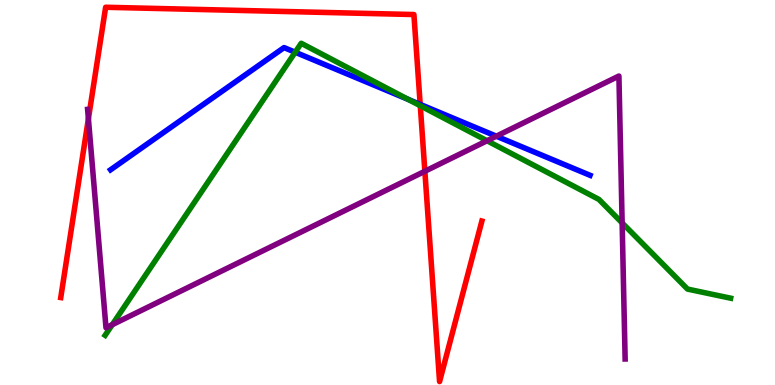[{'lines': ['blue', 'red'], 'intersections': [{'x': 5.42, 'y': 7.29}]}, {'lines': ['green', 'red'], 'intersections': [{'x': 5.42, 'y': 7.25}]}, {'lines': ['purple', 'red'], 'intersections': [{'x': 1.14, 'y': 6.92}, {'x': 5.48, 'y': 5.55}]}, {'lines': ['blue', 'green'], 'intersections': [{'x': 3.81, 'y': 8.64}, {'x': 5.27, 'y': 7.42}]}, {'lines': ['blue', 'purple'], 'intersections': [{'x': 6.4, 'y': 6.46}]}, {'lines': ['green', 'purple'], 'intersections': [{'x': 1.45, 'y': 1.57}, {'x': 6.28, 'y': 6.34}, {'x': 8.03, 'y': 4.21}]}]